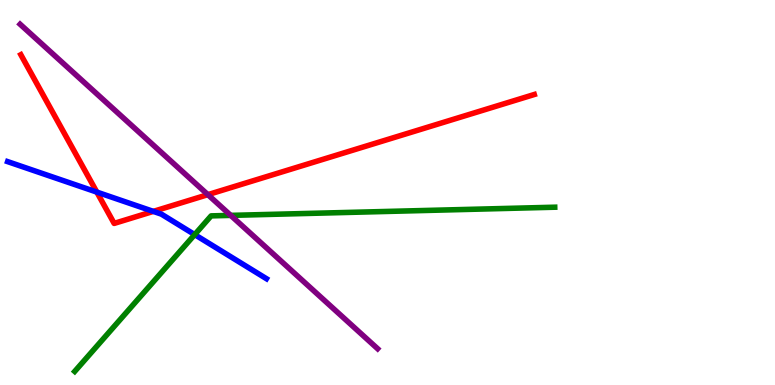[{'lines': ['blue', 'red'], 'intersections': [{'x': 1.25, 'y': 5.01}, {'x': 1.98, 'y': 4.51}]}, {'lines': ['green', 'red'], 'intersections': []}, {'lines': ['purple', 'red'], 'intersections': [{'x': 2.68, 'y': 4.94}]}, {'lines': ['blue', 'green'], 'intersections': [{'x': 2.51, 'y': 3.91}]}, {'lines': ['blue', 'purple'], 'intersections': []}, {'lines': ['green', 'purple'], 'intersections': [{'x': 2.98, 'y': 4.41}]}]